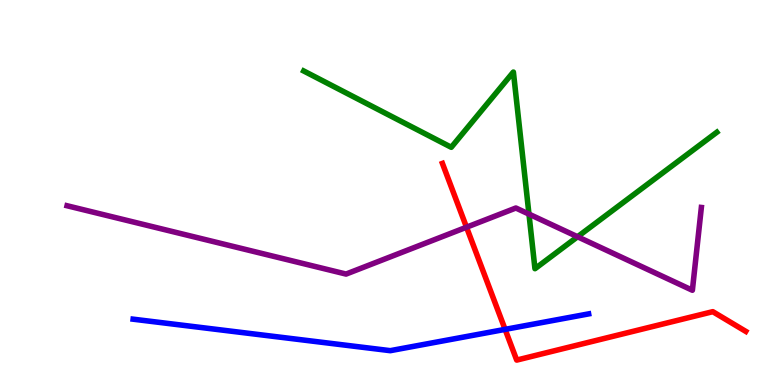[{'lines': ['blue', 'red'], 'intersections': [{'x': 6.52, 'y': 1.44}]}, {'lines': ['green', 'red'], 'intersections': []}, {'lines': ['purple', 'red'], 'intersections': [{'x': 6.02, 'y': 4.1}]}, {'lines': ['blue', 'green'], 'intersections': []}, {'lines': ['blue', 'purple'], 'intersections': []}, {'lines': ['green', 'purple'], 'intersections': [{'x': 6.83, 'y': 4.44}, {'x': 7.45, 'y': 3.85}]}]